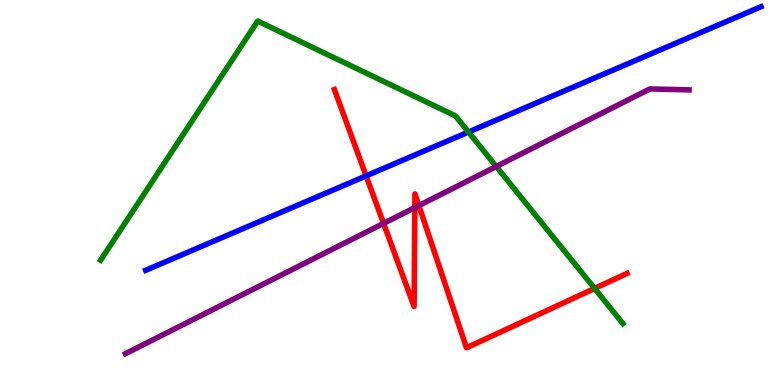[{'lines': ['blue', 'red'], 'intersections': [{'x': 4.72, 'y': 5.43}]}, {'lines': ['green', 'red'], 'intersections': [{'x': 7.67, 'y': 2.51}]}, {'lines': ['purple', 'red'], 'intersections': [{'x': 4.95, 'y': 4.2}, {'x': 5.35, 'y': 4.61}, {'x': 5.4, 'y': 4.66}]}, {'lines': ['blue', 'green'], 'intersections': [{'x': 6.04, 'y': 6.57}]}, {'lines': ['blue', 'purple'], 'intersections': []}, {'lines': ['green', 'purple'], 'intersections': [{'x': 6.4, 'y': 5.68}]}]